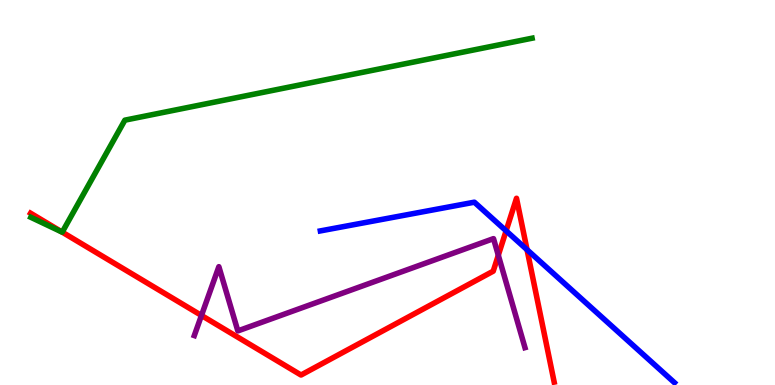[{'lines': ['blue', 'red'], 'intersections': [{'x': 6.53, 'y': 4.0}, {'x': 6.8, 'y': 3.51}]}, {'lines': ['green', 'red'], 'intersections': [{'x': 0.803, 'y': 3.97}]}, {'lines': ['purple', 'red'], 'intersections': [{'x': 2.6, 'y': 1.81}, {'x': 6.43, 'y': 3.37}]}, {'lines': ['blue', 'green'], 'intersections': []}, {'lines': ['blue', 'purple'], 'intersections': []}, {'lines': ['green', 'purple'], 'intersections': []}]